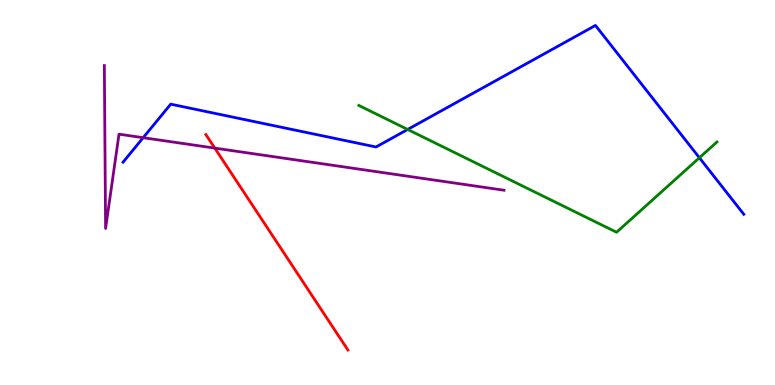[{'lines': ['blue', 'red'], 'intersections': []}, {'lines': ['green', 'red'], 'intersections': []}, {'lines': ['purple', 'red'], 'intersections': [{'x': 2.77, 'y': 6.15}]}, {'lines': ['blue', 'green'], 'intersections': [{'x': 5.26, 'y': 6.64}, {'x': 9.02, 'y': 5.9}]}, {'lines': ['blue', 'purple'], 'intersections': [{'x': 1.85, 'y': 6.42}]}, {'lines': ['green', 'purple'], 'intersections': []}]